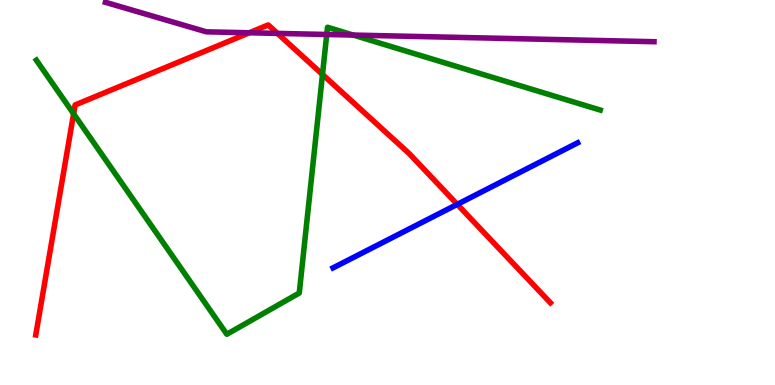[{'lines': ['blue', 'red'], 'intersections': [{'x': 5.9, 'y': 4.69}]}, {'lines': ['green', 'red'], 'intersections': [{'x': 0.95, 'y': 7.04}, {'x': 4.16, 'y': 8.07}]}, {'lines': ['purple', 'red'], 'intersections': [{'x': 3.22, 'y': 9.15}, {'x': 3.58, 'y': 9.13}]}, {'lines': ['blue', 'green'], 'intersections': []}, {'lines': ['blue', 'purple'], 'intersections': []}, {'lines': ['green', 'purple'], 'intersections': [{'x': 4.22, 'y': 9.1}, {'x': 4.56, 'y': 9.09}]}]